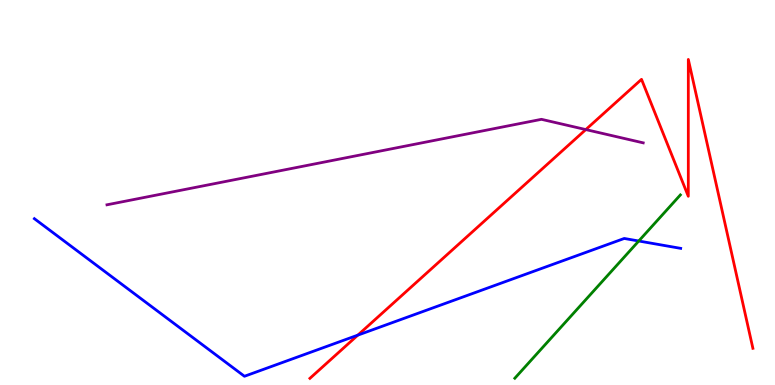[{'lines': ['blue', 'red'], 'intersections': [{'x': 4.62, 'y': 1.3}]}, {'lines': ['green', 'red'], 'intersections': []}, {'lines': ['purple', 'red'], 'intersections': [{'x': 7.56, 'y': 6.63}]}, {'lines': ['blue', 'green'], 'intersections': [{'x': 8.24, 'y': 3.74}]}, {'lines': ['blue', 'purple'], 'intersections': []}, {'lines': ['green', 'purple'], 'intersections': []}]